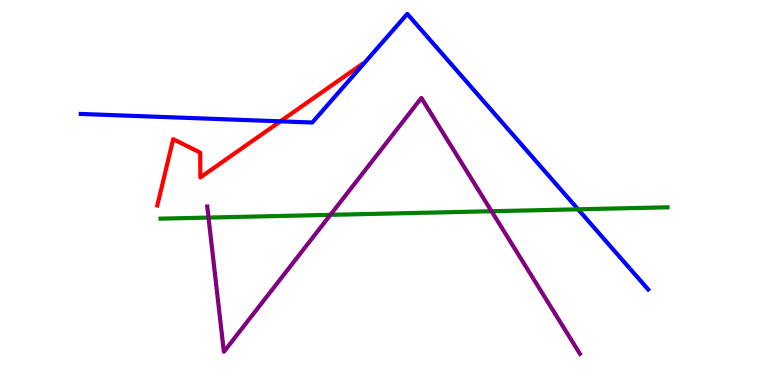[{'lines': ['blue', 'red'], 'intersections': [{'x': 3.62, 'y': 6.85}]}, {'lines': ['green', 'red'], 'intersections': []}, {'lines': ['purple', 'red'], 'intersections': []}, {'lines': ['blue', 'green'], 'intersections': [{'x': 7.46, 'y': 4.56}]}, {'lines': ['blue', 'purple'], 'intersections': []}, {'lines': ['green', 'purple'], 'intersections': [{'x': 2.69, 'y': 4.35}, {'x': 4.26, 'y': 4.42}, {'x': 6.34, 'y': 4.51}]}]